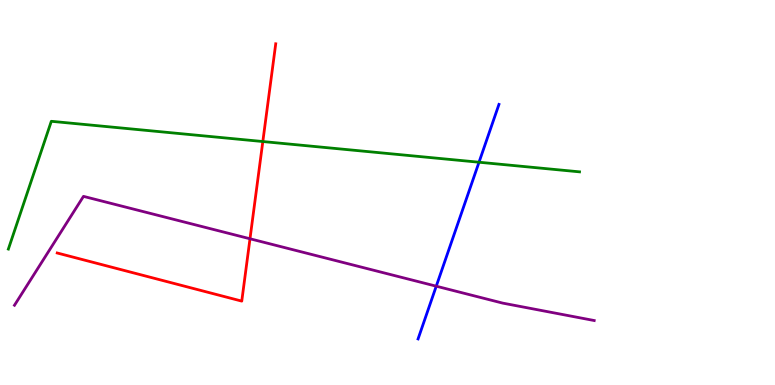[{'lines': ['blue', 'red'], 'intersections': []}, {'lines': ['green', 'red'], 'intersections': [{'x': 3.39, 'y': 6.32}]}, {'lines': ['purple', 'red'], 'intersections': [{'x': 3.23, 'y': 3.8}]}, {'lines': ['blue', 'green'], 'intersections': [{'x': 6.18, 'y': 5.79}]}, {'lines': ['blue', 'purple'], 'intersections': [{'x': 5.63, 'y': 2.57}]}, {'lines': ['green', 'purple'], 'intersections': []}]